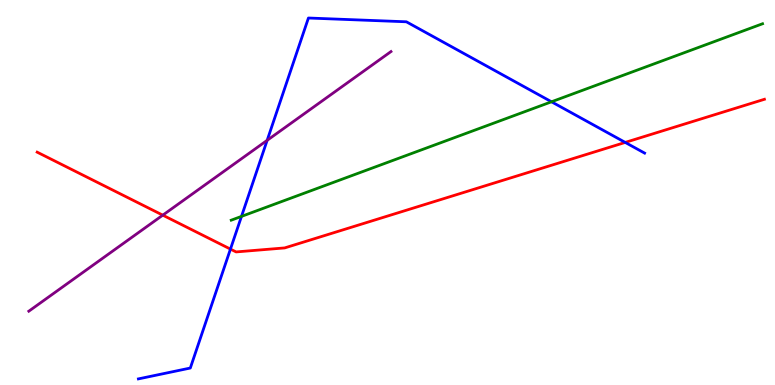[{'lines': ['blue', 'red'], 'intersections': [{'x': 2.97, 'y': 3.53}, {'x': 8.07, 'y': 6.3}]}, {'lines': ['green', 'red'], 'intersections': []}, {'lines': ['purple', 'red'], 'intersections': [{'x': 2.1, 'y': 4.41}]}, {'lines': ['blue', 'green'], 'intersections': [{'x': 3.12, 'y': 4.38}, {'x': 7.12, 'y': 7.36}]}, {'lines': ['blue', 'purple'], 'intersections': [{'x': 3.45, 'y': 6.35}]}, {'lines': ['green', 'purple'], 'intersections': []}]